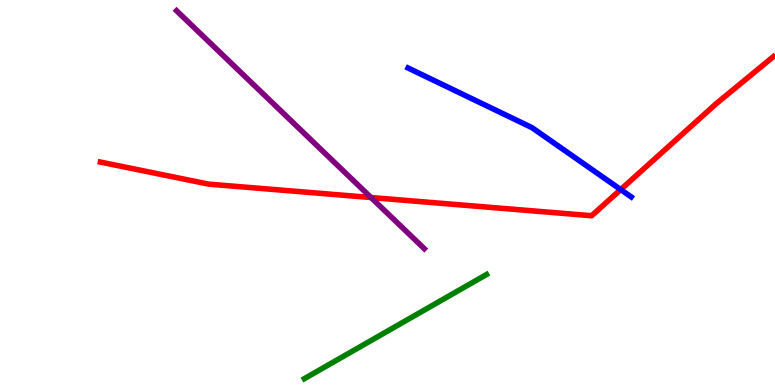[{'lines': ['blue', 'red'], 'intersections': [{'x': 8.01, 'y': 5.08}]}, {'lines': ['green', 'red'], 'intersections': []}, {'lines': ['purple', 'red'], 'intersections': [{'x': 4.79, 'y': 4.87}]}, {'lines': ['blue', 'green'], 'intersections': []}, {'lines': ['blue', 'purple'], 'intersections': []}, {'lines': ['green', 'purple'], 'intersections': []}]